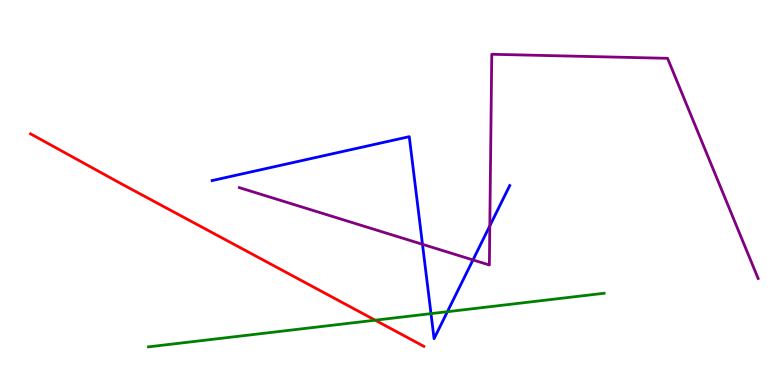[{'lines': ['blue', 'red'], 'intersections': []}, {'lines': ['green', 'red'], 'intersections': [{'x': 4.84, 'y': 1.68}]}, {'lines': ['purple', 'red'], 'intersections': []}, {'lines': ['blue', 'green'], 'intersections': [{'x': 5.56, 'y': 1.85}, {'x': 5.77, 'y': 1.9}]}, {'lines': ['blue', 'purple'], 'intersections': [{'x': 5.45, 'y': 3.65}, {'x': 6.1, 'y': 3.25}, {'x': 6.32, 'y': 4.13}]}, {'lines': ['green', 'purple'], 'intersections': []}]